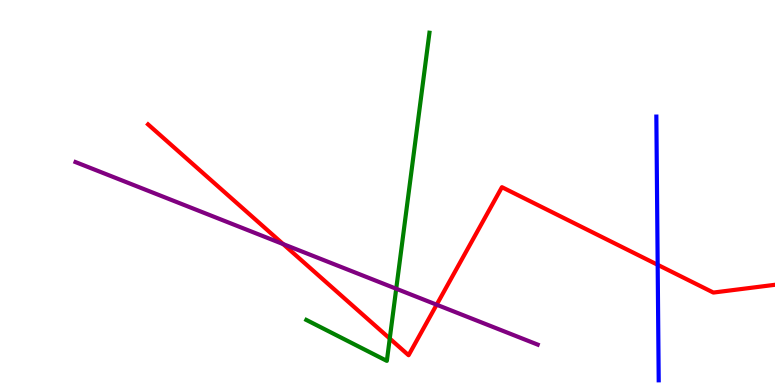[{'lines': ['blue', 'red'], 'intersections': [{'x': 8.49, 'y': 3.12}]}, {'lines': ['green', 'red'], 'intersections': [{'x': 5.03, 'y': 1.21}]}, {'lines': ['purple', 'red'], 'intersections': [{'x': 3.65, 'y': 3.66}, {'x': 5.63, 'y': 2.09}]}, {'lines': ['blue', 'green'], 'intersections': []}, {'lines': ['blue', 'purple'], 'intersections': []}, {'lines': ['green', 'purple'], 'intersections': [{'x': 5.11, 'y': 2.5}]}]